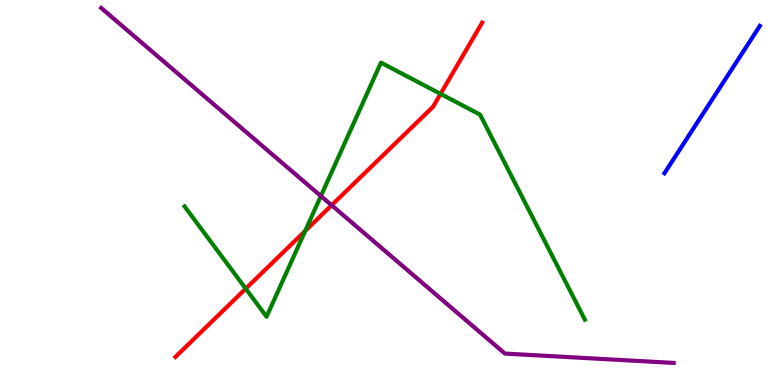[{'lines': ['blue', 'red'], 'intersections': []}, {'lines': ['green', 'red'], 'intersections': [{'x': 3.17, 'y': 2.5}, {'x': 3.94, 'y': 4.0}, {'x': 5.68, 'y': 7.56}]}, {'lines': ['purple', 'red'], 'intersections': [{'x': 4.28, 'y': 4.67}]}, {'lines': ['blue', 'green'], 'intersections': []}, {'lines': ['blue', 'purple'], 'intersections': []}, {'lines': ['green', 'purple'], 'intersections': [{'x': 4.14, 'y': 4.91}]}]